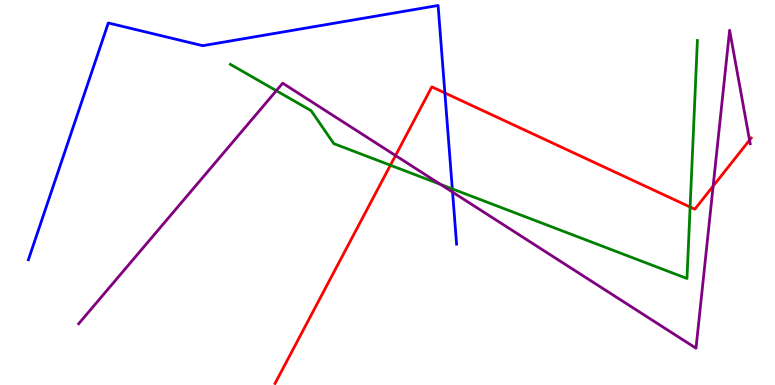[{'lines': ['blue', 'red'], 'intersections': [{'x': 5.74, 'y': 7.59}]}, {'lines': ['green', 'red'], 'intersections': [{'x': 5.04, 'y': 5.71}, {'x': 8.9, 'y': 4.62}]}, {'lines': ['purple', 'red'], 'intersections': [{'x': 5.1, 'y': 5.96}, {'x': 9.2, 'y': 5.17}, {'x': 9.67, 'y': 6.36}]}, {'lines': ['blue', 'green'], 'intersections': [{'x': 5.84, 'y': 5.09}]}, {'lines': ['blue', 'purple'], 'intersections': [{'x': 5.84, 'y': 5.01}]}, {'lines': ['green', 'purple'], 'intersections': [{'x': 3.57, 'y': 7.64}, {'x': 5.68, 'y': 5.21}]}]